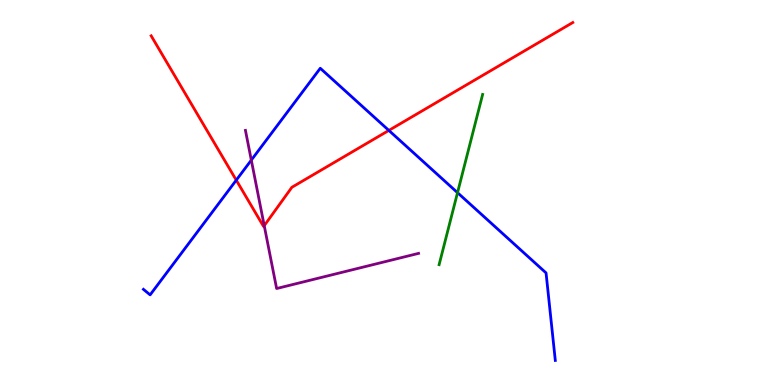[{'lines': ['blue', 'red'], 'intersections': [{'x': 3.05, 'y': 5.32}, {'x': 5.02, 'y': 6.61}]}, {'lines': ['green', 'red'], 'intersections': []}, {'lines': ['purple', 'red'], 'intersections': [{'x': 3.41, 'y': 4.14}]}, {'lines': ['blue', 'green'], 'intersections': [{'x': 5.9, 'y': 5.0}]}, {'lines': ['blue', 'purple'], 'intersections': [{'x': 3.24, 'y': 5.84}]}, {'lines': ['green', 'purple'], 'intersections': []}]